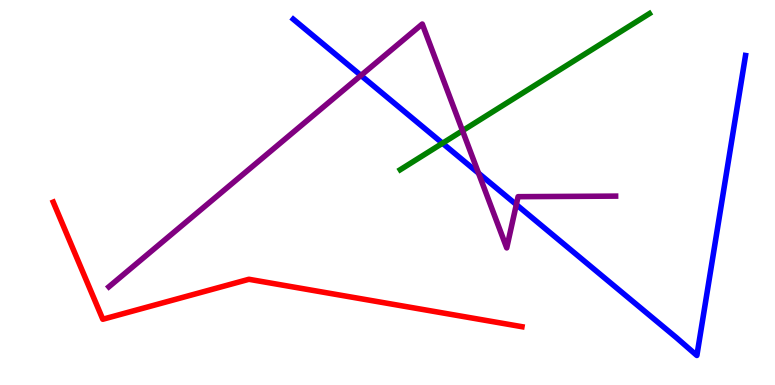[{'lines': ['blue', 'red'], 'intersections': []}, {'lines': ['green', 'red'], 'intersections': []}, {'lines': ['purple', 'red'], 'intersections': []}, {'lines': ['blue', 'green'], 'intersections': [{'x': 5.71, 'y': 6.28}]}, {'lines': ['blue', 'purple'], 'intersections': [{'x': 4.66, 'y': 8.04}, {'x': 6.17, 'y': 5.5}, {'x': 6.66, 'y': 4.69}]}, {'lines': ['green', 'purple'], 'intersections': [{'x': 5.97, 'y': 6.61}]}]